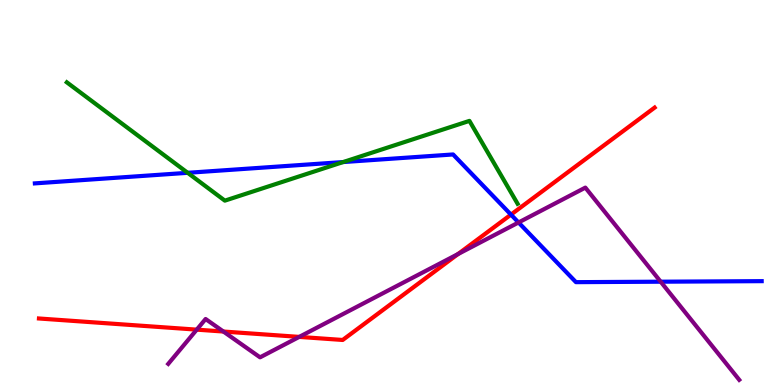[{'lines': ['blue', 'red'], 'intersections': [{'x': 6.59, 'y': 4.43}]}, {'lines': ['green', 'red'], 'intersections': []}, {'lines': ['purple', 'red'], 'intersections': [{'x': 2.54, 'y': 1.44}, {'x': 2.88, 'y': 1.39}, {'x': 3.86, 'y': 1.25}, {'x': 5.91, 'y': 3.4}]}, {'lines': ['blue', 'green'], 'intersections': [{'x': 2.42, 'y': 5.51}, {'x': 4.43, 'y': 5.79}]}, {'lines': ['blue', 'purple'], 'intersections': [{'x': 6.69, 'y': 4.22}, {'x': 8.52, 'y': 2.68}]}, {'lines': ['green', 'purple'], 'intersections': []}]